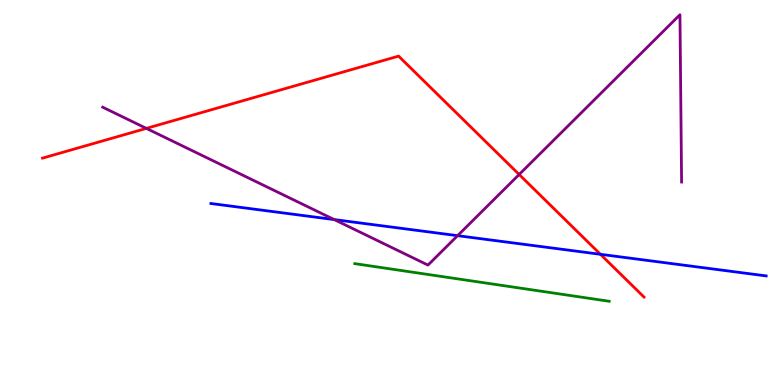[{'lines': ['blue', 'red'], 'intersections': [{'x': 7.75, 'y': 3.39}]}, {'lines': ['green', 'red'], 'intersections': []}, {'lines': ['purple', 'red'], 'intersections': [{'x': 1.89, 'y': 6.67}, {'x': 6.7, 'y': 5.47}]}, {'lines': ['blue', 'green'], 'intersections': []}, {'lines': ['blue', 'purple'], 'intersections': [{'x': 4.31, 'y': 4.3}, {'x': 5.9, 'y': 3.88}]}, {'lines': ['green', 'purple'], 'intersections': []}]